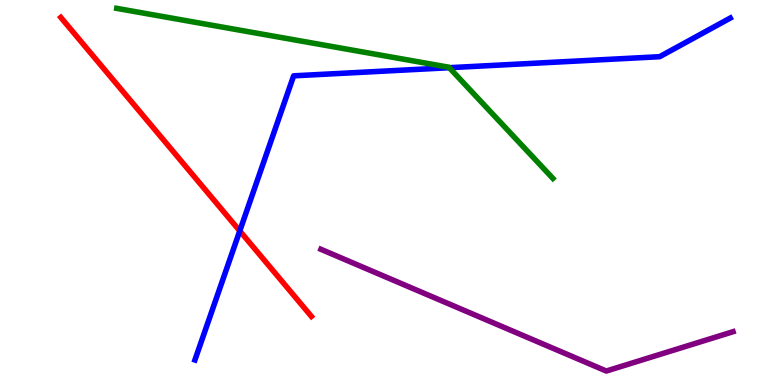[{'lines': ['blue', 'red'], 'intersections': [{'x': 3.09, 'y': 4.0}]}, {'lines': ['green', 'red'], 'intersections': []}, {'lines': ['purple', 'red'], 'intersections': []}, {'lines': ['blue', 'green'], 'intersections': [{'x': 5.8, 'y': 8.24}]}, {'lines': ['blue', 'purple'], 'intersections': []}, {'lines': ['green', 'purple'], 'intersections': []}]